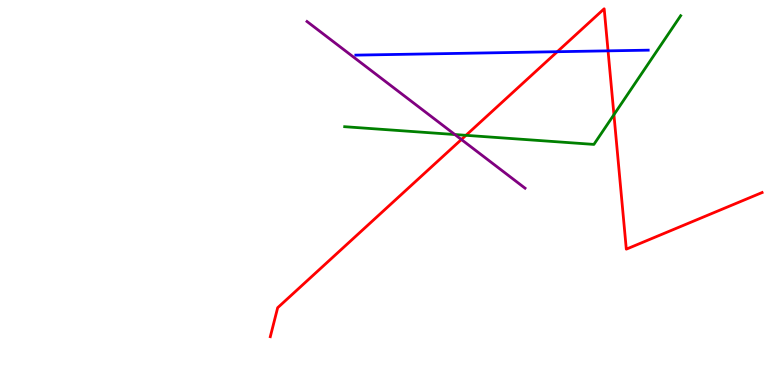[{'lines': ['blue', 'red'], 'intersections': [{'x': 7.19, 'y': 8.66}, {'x': 7.85, 'y': 8.68}]}, {'lines': ['green', 'red'], 'intersections': [{'x': 6.01, 'y': 6.49}, {'x': 7.92, 'y': 7.02}]}, {'lines': ['purple', 'red'], 'intersections': [{'x': 5.95, 'y': 6.38}]}, {'lines': ['blue', 'green'], 'intersections': []}, {'lines': ['blue', 'purple'], 'intersections': []}, {'lines': ['green', 'purple'], 'intersections': [{'x': 5.87, 'y': 6.51}]}]